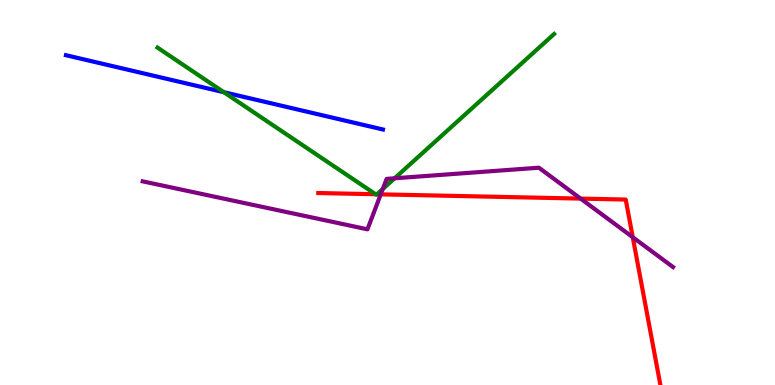[{'lines': ['blue', 'red'], 'intersections': []}, {'lines': ['green', 'red'], 'intersections': [{'x': 4.85, 'y': 4.95}, {'x': 4.86, 'y': 4.95}]}, {'lines': ['purple', 'red'], 'intersections': [{'x': 4.91, 'y': 4.95}, {'x': 7.49, 'y': 4.84}, {'x': 8.16, 'y': 3.84}]}, {'lines': ['blue', 'green'], 'intersections': [{'x': 2.89, 'y': 7.61}]}, {'lines': ['blue', 'purple'], 'intersections': []}, {'lines': ['green', 'purple'], 'intersections': [{'x': 4.94, 'y': 5.09}, {'x': 5.09, 'y': 5.37}]}]